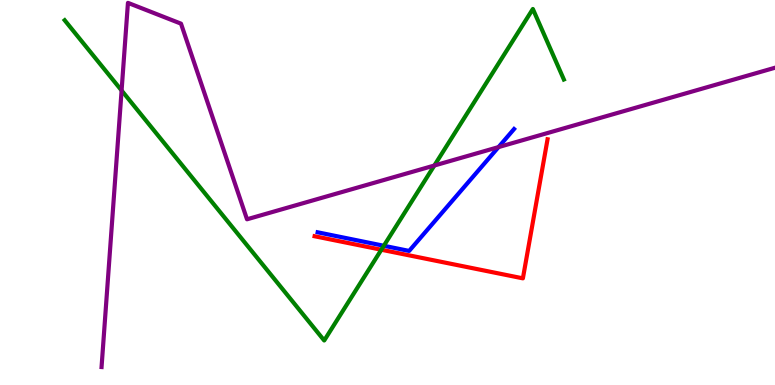[{'lines': ['blue', 'red'], 'intersections': []}, {'lines': ['green', 'red'], 'intersections': [{'x': 4.92, 'y': 3.51}]}, {'lines': ['purple', 'red'], 'intersections': []}, {'lines': ['blue', 'green'], 'intersections': [{'x': 4.95, 'y': 3.62}]}, {'lines': ['blue', 'purple'], 'intersections': [{'x': 6.43, 'y': 6.18}]}, {'lines': ['green', 'purple'], 'intersections': [{'x': 1.57, 'y': 7.65}, {'x': 5.6, 'y': 5.7}]}]